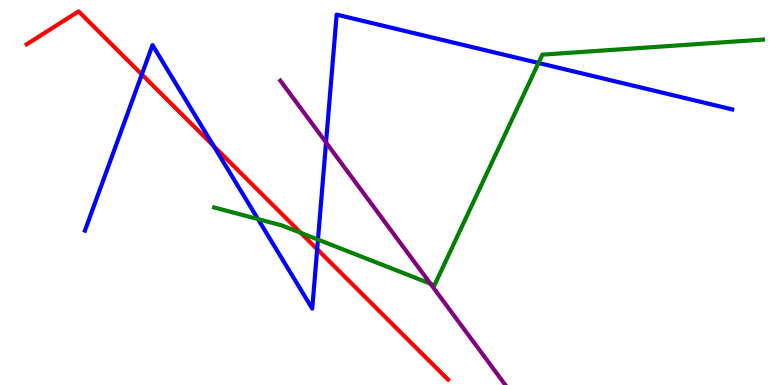[{'lines': ['blue', 'red'], 'intersections': [{'x': 1.83, 'y': 8.07}, {'x': 2.76, 'y': 6.21}, {'x': 4.09, 'y': 3.53}]}, {'lines': ['green', 'red'], 'intersections': [{'x': 3.88, 'y': 3.95}]}, {'lines': ['purple', 'red'], 'intersections': []}, {'lines': ['blue', 'green'], 'intersections': [{'x': 3.33, 'y': 4.31}, {'x': 4.1, 'y': 3.78}, {'x': 6.95, 'y': 8.36}]}, {'lines': ['blue', 'purple'], 'intersections': [{'x': 4.21, 'y': 6.3}]}, {'lines': ['green', 'purple'], 'intersections': [{'x': 5.55, 'y': 2.63}]}]